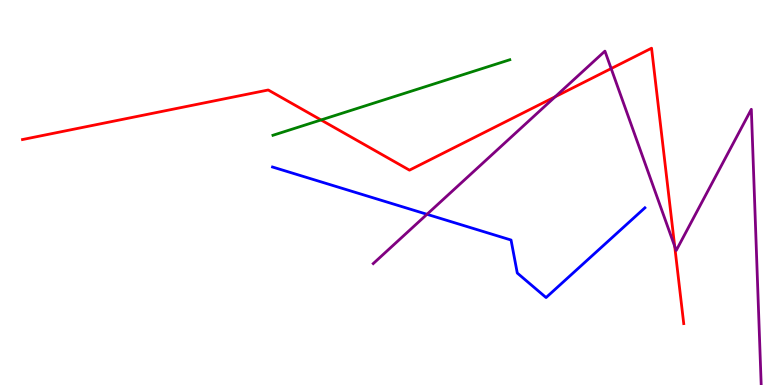[{'lines': ['blue', 'red'], 'intersections': []}, {'lines': ['green', 'red'], 'intersections': [{'x': 4.14, 'y': 6.88}]}, {'lines': ['purple', 'red'], 'intersections': [{'x': 7.16, 'y': 7.49}, {'x': 7.89, 'y': 8.22}, {'x': 8.71, 'y': 3.6}]}, {'lines': ['blue', 'green'], 'intersections': []}, {'lines': ['blue', 'purple'], 'intersections': [{'x': 5.51, 'y': 4.43}]}, {'lines': ['green', 'purple'], 'intersections': []}]